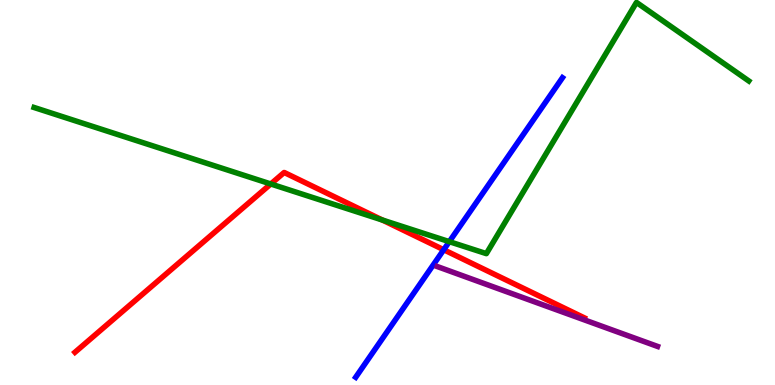[{'lines': ['blue', 'red'], 'intersections': [{'x': 5.73, 'y': 3.51}]}, {'lines': ['green', 'red'], 'intersections': [{'x': 3.49, 'y': 5.22}, {'x': 4.93, 'y': 4.28}]}, {'lines': ['purple', 'red'], 'intersections': []}, {'lines': ['blue', 'green'], 'intersections': [{'x': 5.8, 'y': 3.72}]}, {'lines': ['blue', 'purple'], 'intersections': []}, {'lines': ['green', 'purple'], 'intersections': []}]